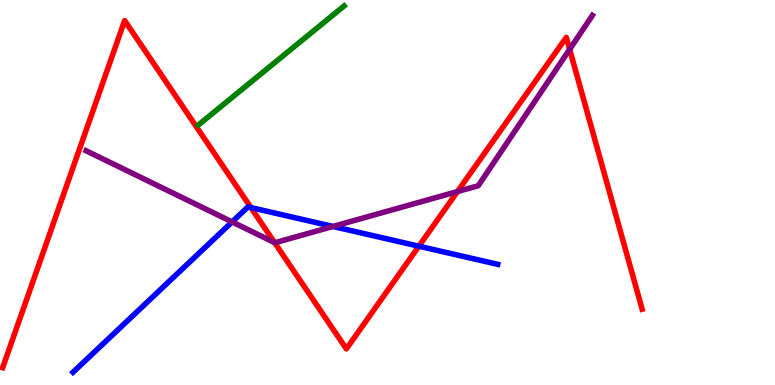[{'lines': ['blue', 'red'], 'intersections': [{'x': 3.24, 'y': 4.61}, {'x': 5.4, 'y': 3.61}]}, {'lines': ['green', 'red'], 'intersections': []}, {'lines': ['purple', 'red'], 'intersections': [{'x': 3.54, 'y': 3.7}, {'x': 5.9, 'y': 5.02}, {'x': 7.35, 'y': 8.72}]}, {'lines': ['blue', 'green'], 'intersections': []}, {'lines': ['blue', 'purple'], 'intersections': [{'x': 2.99, 'y': 4.24}, {'x': 4.3, 'y': 4.12}]}, {'lines': ['green', 'purple'], 'intersections': []}]